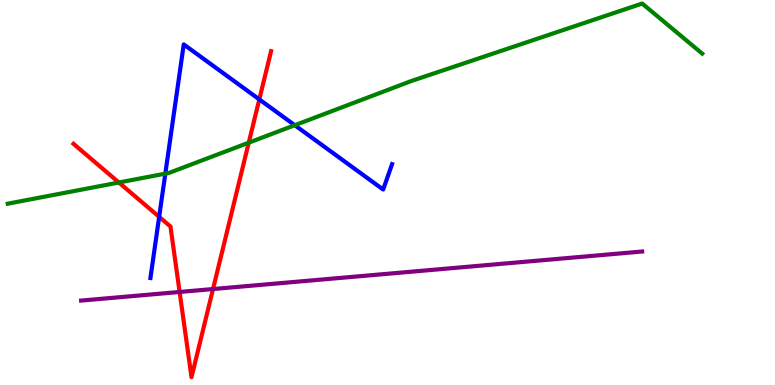[{'lines': ['blue', 'red'], 'intersections': [{'x': 2.05, 'y': 4.37}, {'x': 3.35, 'y': 7.42}]}, {'lines': ['green', 'red'], 'intersections': [{'x': 1.53, 'y': 5.26}, {'x': 3.21, 'y': 6.29}]}, {'lines': ['purple', 'red'], 'intersections': [{'x': 2.32, 'y': 2.42}, {'x': 2.75, 'y': 2.49}]}, {'lines': ['blue', 'green'], 'intersections': [{'x': 2.13, 'y': 5.49}, {'x': 3.8, 'y': 6.75}]}, {'lines': ['blue', 'purple'], 'intersections': []}, {'lines': ['green', 'purple'], 'intersections': []}]